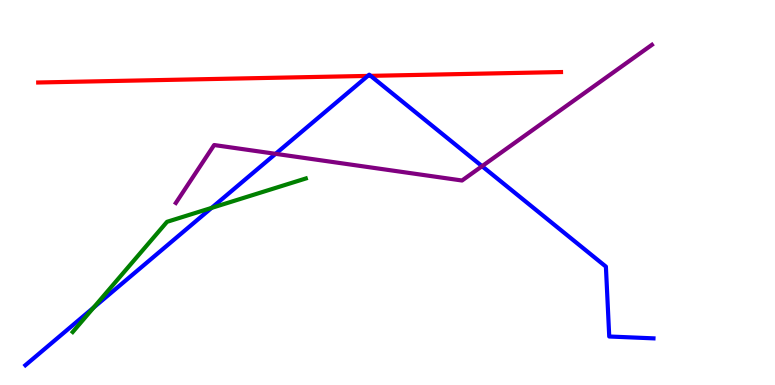[{'lines': ['blue', 'red'], 'intersections': [{'x': 4.75, 'y': 8.03}, {'x': 4.78, 'y': 8.03}]}, {'lines': ['green', 'red'], 'intersections': []}, {'lines': ['purple', 'red'], 'intersections': []}, {'lines': ['blue', 'green'], 'intersections': [{'x': 1.21, 'y': 2.01}, {'x': 2.73, 'y': 4.6}]}, {'lines': ['blue', 'purple'], 'intersections': [{'x': 3.56, 'y': 6.0}, {'x': 6.22, 'y': 5.68}]}, {'lines': ['green', 'purple'], 'intersections': []}]